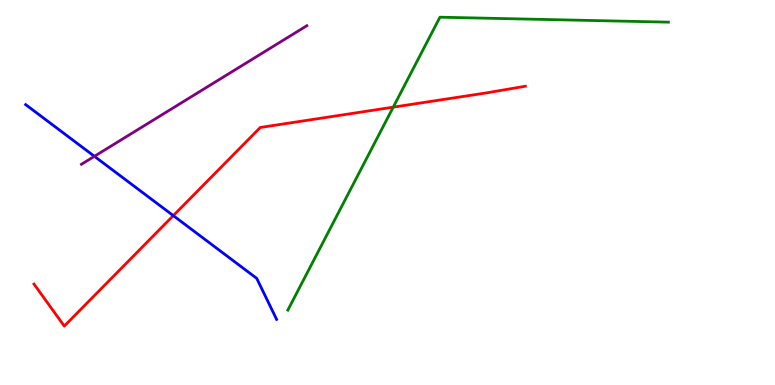[{'lines': ['blue', 'red'], 'intersections': [{'x': 2.24, 'y': 4.4}]}, {'lines': ['green', 'red'], 'intersections': [{'x': 5.07, 'y': 7.22}]}, {'lines': ['purple', 'red'], 'intersections': []}, {'lines': ['blue', 'green'], 'intersections': []}, {'lines': ['blue', 'purple'], 'intersections': [{'x': 1.22, 'y': 5.94}]}, {'lines': ['green', 'purple'], 'intersections': []}]